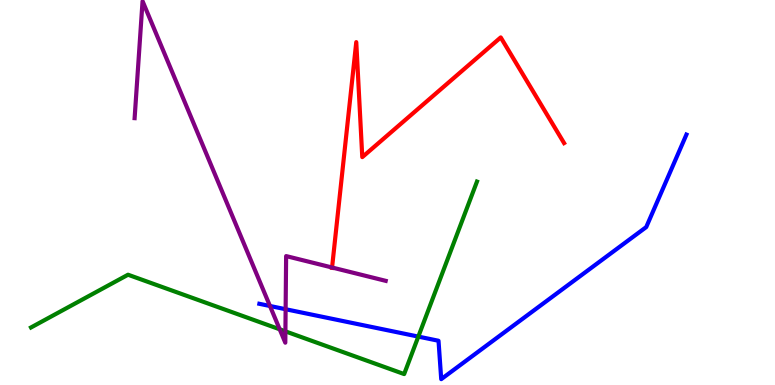[{'lines': ['blue', 'red'], 'intersections': []}, {'lines': ['green', 'red'], 'intersections': []}, {'lines': ['purple', 'red'], 'intersections': [{'x': 4.28, 'y': 3.05}]}, {'lines': ['blue', 'green'], 'intersections': [{'x': 5.4, 'y': 1.26}]}, {'lines': ['blue', 'purple'], 'intersections': [{'x': 3.48, 'y': 2.05}, {'x': 3.69, 'y': 1.97}]}, {'lines': ['green', 'purple'], 'intersections': [{'x': 3.61, 'y': 1.45}, {'x': 3.68, 'y': 1.39}]}]